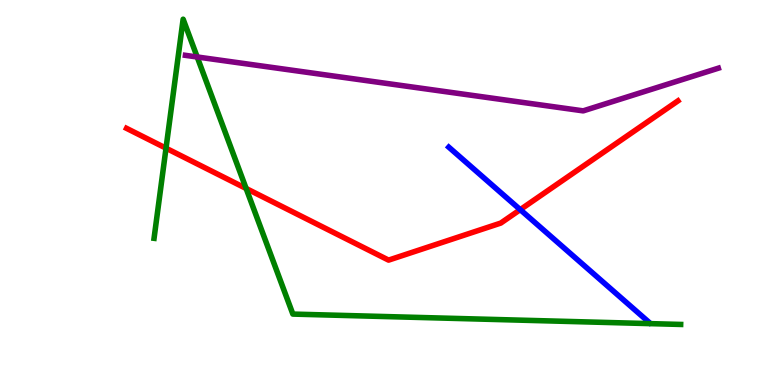[{'lines': ['blue', 'red'], 'intersections': [{'x': 6.71, 'y': 4.55}]}, {'lines': ['green', 'red'], 'intersections': [{'x': 2.14, 'y': 6.15}, {'x': 3.18, 'y': 5.1}]}, {'lines': ['purple', 'red'], 'intersections': []}, {'lines': ['blue', 'green'], 'intersections': []}, {'lines': ['blue', 'purple'], 'intersections': []}, {'lines': ['green', 'purple'], 'intersections': [{'x': 2.54, 'y': 8.52}]}]